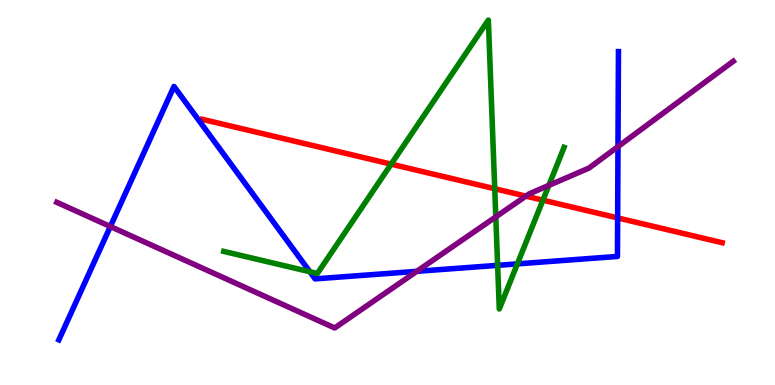[{'lines': ['blue', 'red'], 'intersections': [{'x': 7.97, 'y': 4.34}]}, {'lines': ['green', 'red'], 'intersections': [{'x': 5.05, 'y': 5.74}, {'x': 6.38, 'y': 5.1}, {'x': 7.01, 'y': 4.8}]}, {'lines': ['purple', 'red'], 'intersections': [{'x': 6.79, 'y': 4.91}]}, {'lines': ['blue', 'green'], 'intersections': [{'x': 4.0, 'y': 2.94}, {'x': 6.42, 'y': 3.11}, {'x': 6.68, 'y': 3.15}]}, {'lines': ['blue', 'purple'], 'intersections': [{'x': 1.42, 'y': 4.12}, {'x': 5.38, 'y': 2.95}, {'x': 7.97, 'y': 6.19}]}, {'lines': ['green', 'purple'], 'intersections': [{'x': 6.4, 'y': 4.37}, {'x': 7.08, 'y': 5.18}]}]